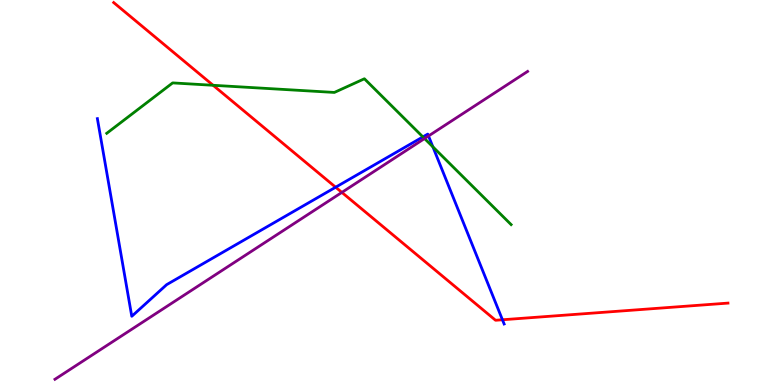[{'lines': ['blue', 'red'], 'intersections': [{'x': 4.33, 'y': 5.14}, {'x': 6.48, 'y': 1.69}]}, {'lines': ['green', 'red'], 'intersections': [{'x': 2.75, 'y': 7.78}]}, {'lines': ['purple', 'red'], 'intersections': [{'x': 4.41, 'y': 5.0}]}, {'lines': ['blue', 'green'], 'intersections': [{'x': 5.46, 'y': 6.44}, {'x': 5.59, 'y': 6.19}]}, {'lines': ['blue', 'purple'], 'intersections': [{'x': 5.53, 'y': 6.47}]}, {'lines': ['green', 'purple'], 'intersections': [{'x': 5.48, 'y': 6.4}]}]